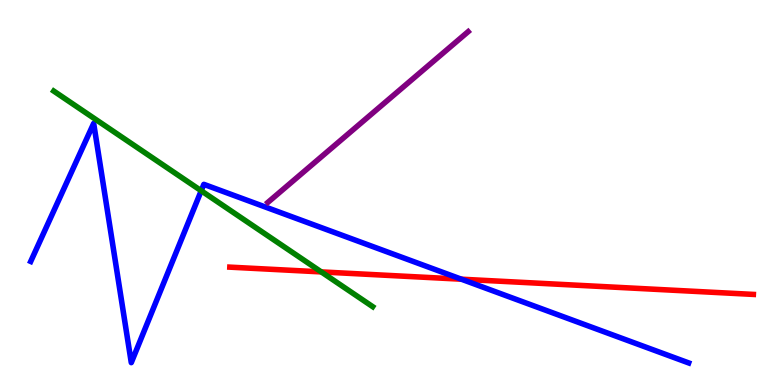[{'lines': ['blue', 'red'], 'intersections': [{'x': 5.95, 'y': 2.75}]}, {'lines': ['green', 'red'], 'intersections': [{'x': 4.15, 'y': 2.94}]}, {'lines': ['purple', 'red'], 'intersections': []}, {'lines': ['blue', 'green'], 'intersections': [{'x': 2.6, 'y': 5.05}]}, {'lines': ['blue', 'purple'], 'intersections': []}, {'lines': ['green', 'purple'], 'intersections': []}]